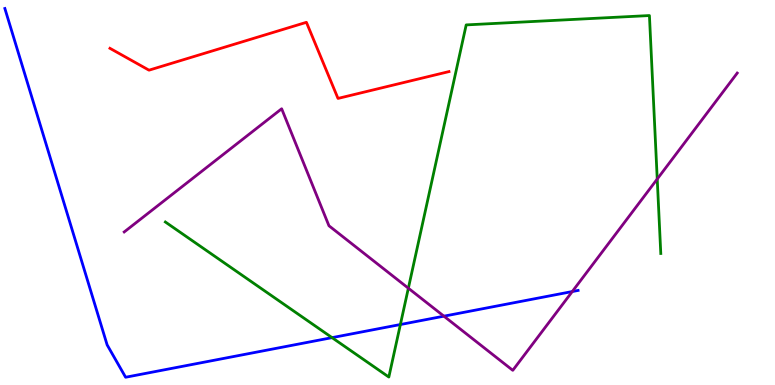[{'lines': ['blue', 'red'], 'intersections': []}, {'lines': ['green', 'red'], 'intersections': []}, {'lines': ['purple', 'red'], 'intersections': []}, {'lines': ['blue', 'green'], 'intersections': [{'x': 4.28, 'y': 1.23}, {'x': 5.17, 'y': 1.57}]}, {'lines': ['blue', 'purple'], 'intersections': [{'x': 5.73, 'y': 1.79}, {'x': 7.38, 'y': 2.43}]}, {'lines': ['green', 'purple'], 'intersections': [{'x': 5.27, 'y': 2.51}, {'x': 8.48, 'y': 5.35}]}]